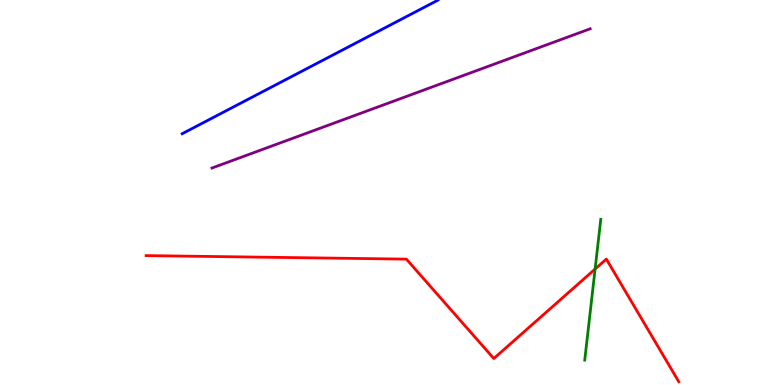[{'lines': ['blue', 'red'], 'intersections': []}, {'lines': ['green', 'red'], 'intersections': [{'x': 7.68, 'y': 3.01}]}, {'lines': ['purple', 'red'], 'intersections': []}, {'lines': ['blue', 'green'], 'intersections': []}, {'lines': ['blue', 'purple'], 'intersections': []}, {'lines': ['green', 'purple'], 'intersections': []}]